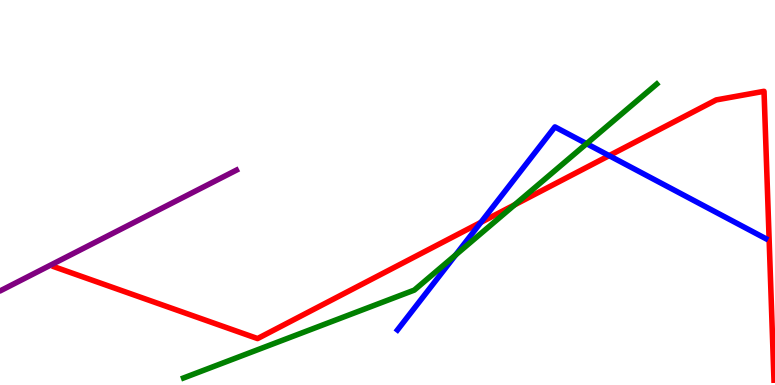[{'lines': ['blue', 'red'], 'intersections': [{'x': 6.21, 'y': 4.22}, {'x': 7.86, 'y': 5.96}]}, {'lines': ['green', 'red'], 'intersections': [{'x': 6.64, 'y': 4.68}]}, {'lines': ['purple', 'red'], 'intersections': []}, {'lines': ['blue', 'green'], 'intersections': [{'x': 5.88, 'y': 3.38}, {'x': 7.57, 'y': 6.27}]}, {'lines': ['blue', 'purple'], 'intersections': []}, {'lines': ['green', 'purple'], 'intersections': []}]